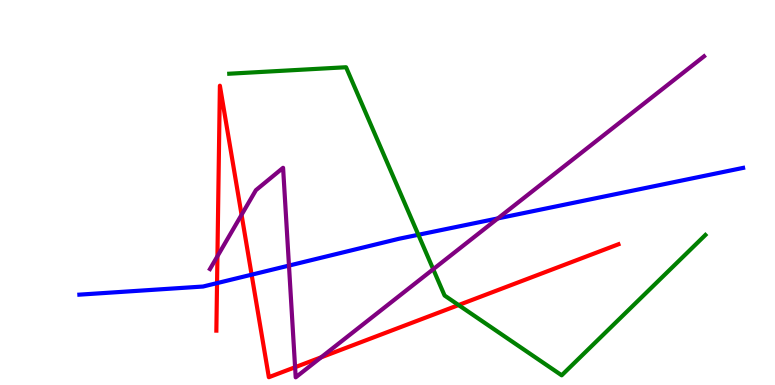[{'lines': ['blue', 'red'], 'intersections': [{'x': 2.8, 'y': 2.65}, {'x': 3.25, 'y': 2.87}]}, {'lines': ['green', 'red'], 'intersections': [{'x': 5.92, 'y': 2.08}]}, {'lines': ['purple', 'red'], 'intersections': [{'x': 2.81, 'y': 3.34}, {'x': 3.12, 'y': 4.42}, {'x': 3.81, 'y': 0.462}, {'x': 4.14, 'y': 0.719}]}, {'lines': ['blue', 'green'], 'intersections': [{'x': 5.4, 'y': 3.9}]}, {'lines': ['blue', 'purple'], 'intersections': [{'x': 3.73, 'y': 3.1}, {'x': 6.42, 'y': 4.33}]}, {'lines': ['green', 'purple'], 'intersections': [{'x': 5.59, 'y': 3.01}]}]